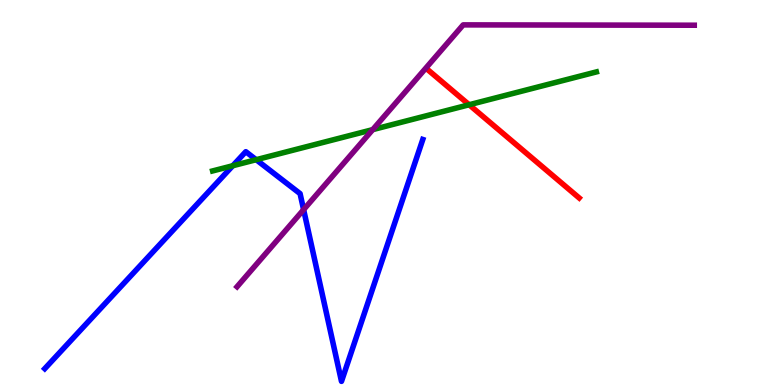[{'lines': ['blue', 'red'], 'intersections': []}, {'lines': ['green', 'red'], 'intersections': [{'x': 6.05, 'y': 7.28}]}, {'lines': ['purple', 'red'], 'intersections': []}, {'lines': ['blue', 'green'], 'intersections': [{'x': 3.0, 'y': 5.7}, {'x': 3.31, 'y': 5.85}]}, {'lines': ['blue', 'purple'], 'intersections': [{'x': 3.92, 'y': 4.55}]}, {'lines': ['green', 'purple'], 'intersections': [{'x': 4.81, 'y': 6.63}]}]